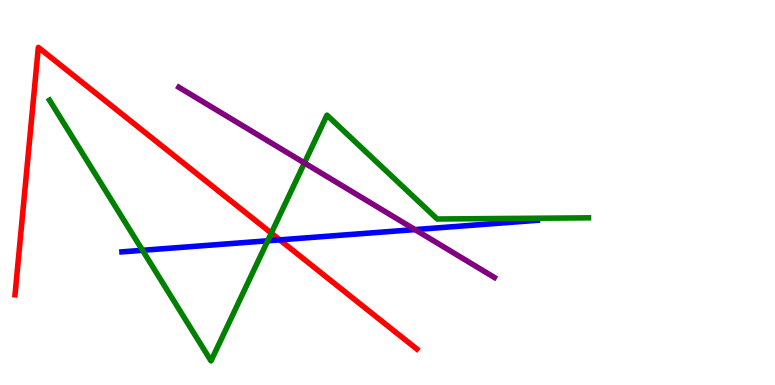[{'lines': ['blue', 'red'], 'intersections': [{'x': 3.61, 'y': 3.77}]}, {'lines': ['green', 'red'], 'intersections': [{'x': 3.5, 'y': 3.94}]}, {'lines': ['purple', 'red'], 'intersections': []}, {'lines': ['blue', 'green'], 'intersections': [{'x': 1.84, 'y': 3.5}, {'x': 3.45, 'y': 3.75}]}, {'lines': ['blue', 'purple'], 'intersections': [{'x': 5.35, 'y': 4.04}]}, {'lines': ['green', 'purple'], 'intersections': [{'x': 3.93, 'y': 5.77}]}]